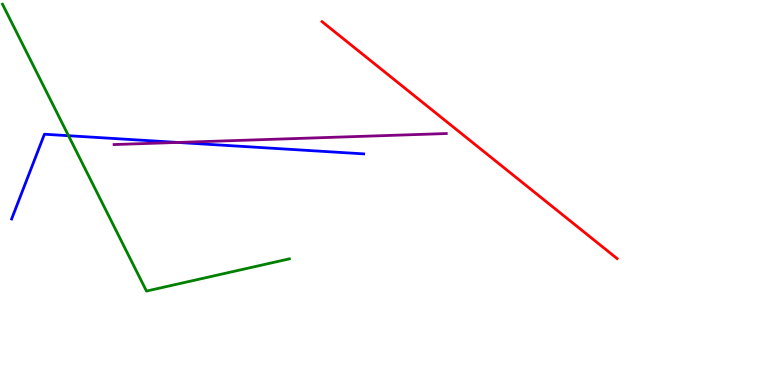[{'lines': ['blue', 'red'], 'intersections': []}, {'lines': ['green', 'red'], 'intersections': []}, {'lines': ['purple', 'red'], 'intersections': []}, {'lines': ['blue', 'green'], 'intersections': [{'x': 0.884, 'y': 6.48}]}, {'lines': ['blue', 'purple'], 'intersections': [{'x': 2.3, 'y': 6.3}]}, {'lines': ['green', 'purple'], 'intersections': []}]